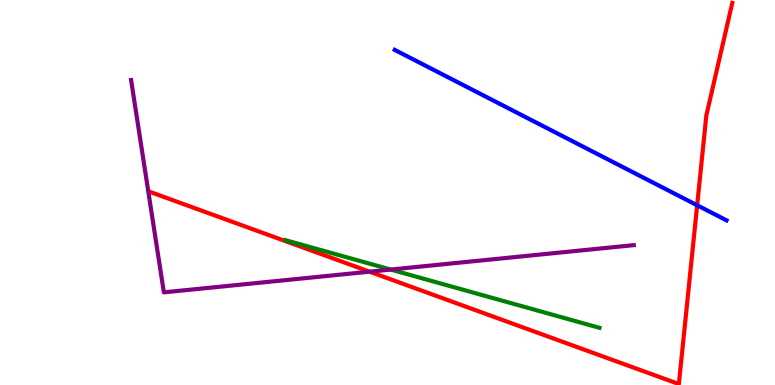[{'lines': ['blue', 'red'], 'intersections': [{'x': 9.0, 'y': 4.67}]}, {'lines': ['green', 'red'], 'intersections': []}, {'lines': ['purple', 'red'], 'intersections': [{'x': 4.77, 'y': 2.94}]}, {'lines': ['blue', 'green'], 'intersections': []}, {'lines': ['blue', 'purple'], 'intersections': []}, {'lines': ['green', 'purple'], 'intersections': [{'x': 5.04, 'y': 3.0}]}]